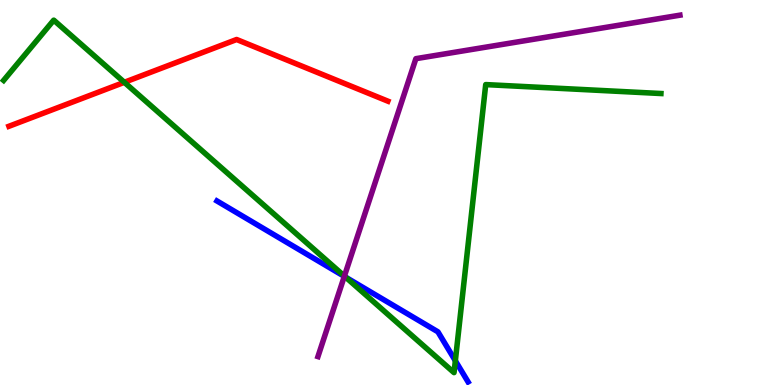[{'lines': ['blue', 'red'], 'intersections': []}, {'lines': ['green', 'red'], 'intersections': [{'x': 1.6, 'y': 7.86}]}, {'lines': ['purple', 'red'], 'intersections': []}, {'lines': ['blue', 'green'], 'intersections': [{'x': 4.46, 'y': 2.8}, {'x': 5.88, 'y': 0.63}]}, {'lines': ['blue', 'purple'], 'intersections': [{'x': 4.44, 'y': 2.82}]}, {'lines': ['green', 'purple'], 'intersections': [{'x': 4.44, 'y': 2.83}]}]